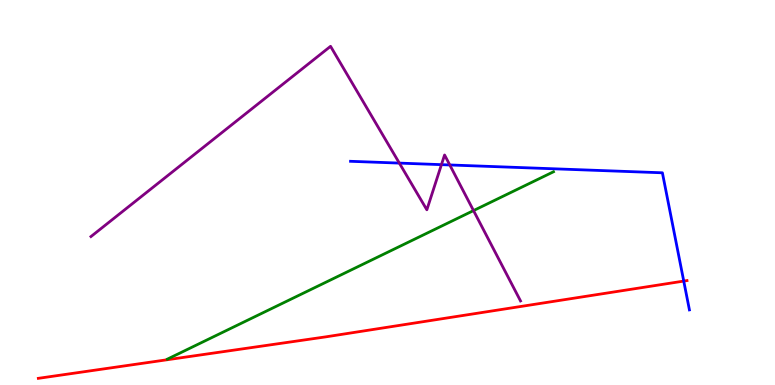[{'lines': ['blue', 'red'], 'intersections': [{'x': 8.82, 'y': 2.7}]}, {'lines': ['green', 'red'], 'intersections': []}, {'lines': ['purple', 'red'], 'intersections': []}, {'lines': ['blue', 'green'], 'intersections': []}, {'lines': ['blue', 'purple'], 'intersections': [{'x': 5.15, 'y': 5.76}, {'x': 5.7, 'y': 5.72}, {'x': 5.8, 'y': 5.72}]}, {'lines': ['green', 'purple'], 'intersections': [{'x': 6.11, 'y': 4.53}]}]